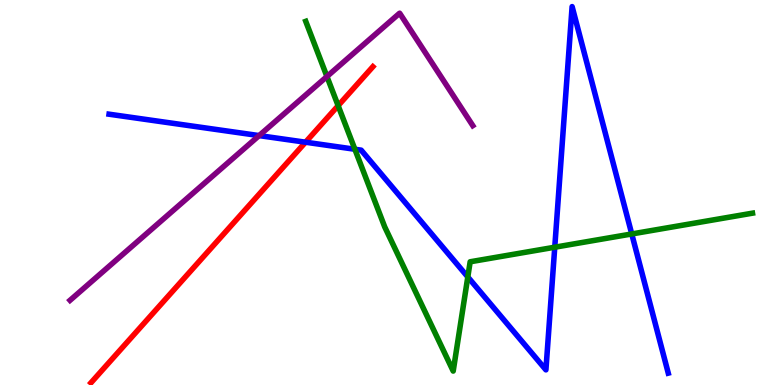[{'lines': ['blue', 'red'], 'intersections': [{'x': 3.94, 'y': 6.31}]}, {'lines': ['green', 'red'], 'intersections': [{'x': 4.36, 'y': 7.26}]}, {'lines': ['purple', 'red'], 'intersections': []}, {'lines': ['blue', 'green'], 'intersections': [{'x': 4.58, 'y': 6.12}, {'x': 6.04, 'y': 2.81}, {'x': 7.16, 'y': 3.58}, {'x': 8.15, 'y': 3.92}]}, {'lines': ['blue', 'purple'], 'intersections': [{'x': 3.34, 'y': 6.48}]}, {'lines': ['green', 'purple'], 'intersections': [{'x': 4.22, 'y': 8.01}]}]